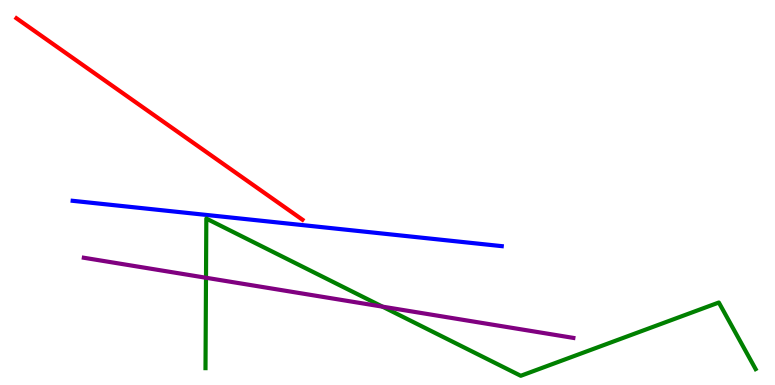[{'lines': ['blue', 'red'], 'intersections': []}, {'lines': ['green', 'red'], 'intersections': []}, {'lines': ['purple', 'red'], 'intersections': []}, {'lines': ['blue', 'green'], 'intersections': []}, {'lines': ['blue', 'purple'], 'intersections': []}, {'lines': ['green', 'purple'], 'intersections': [{'x': 2.66, 'y': 2.79}, {'x': 4.94, 'y': 2.04}]}]